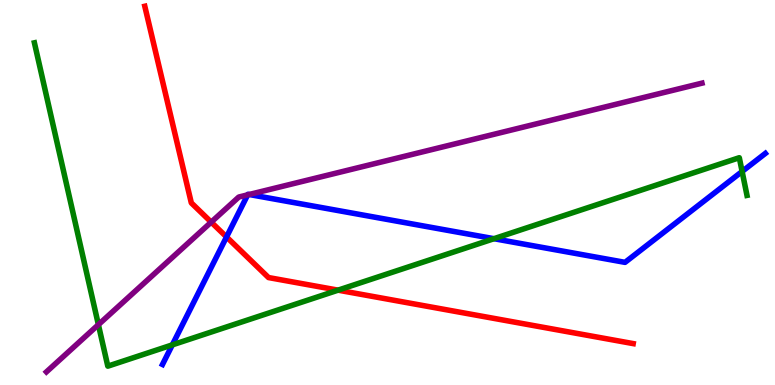[{'lines': ['blue', 'red'], 'intersections': [{'x': 2.92, 'y': 3.85}]}, {'lines': ['green', 'red'], 'intersections': [{'x': 4.36, 'y': 2.46}]}, {'lines': ['purple', 'red'], 'intersections': [{'x': 2.73, 'y': 4.23}]}, {'lines': ['blue', 'green'], 'intersections': [{'x': 2.22, 'y': 1.04}, {'x': 6.37, 'y': 3.8}, {'x': 9.58, 'y': 5.55}]}, {'lines': ['blue', 'purple'], 'intersections': [{'x': 3.2, 'y': 4.94}, {'x': 3.21, 'y': 4.95}]}, {'lines': ['green', 'purple'], 'intersections': [{'x': 1.27, 'y': 1.57}]}]